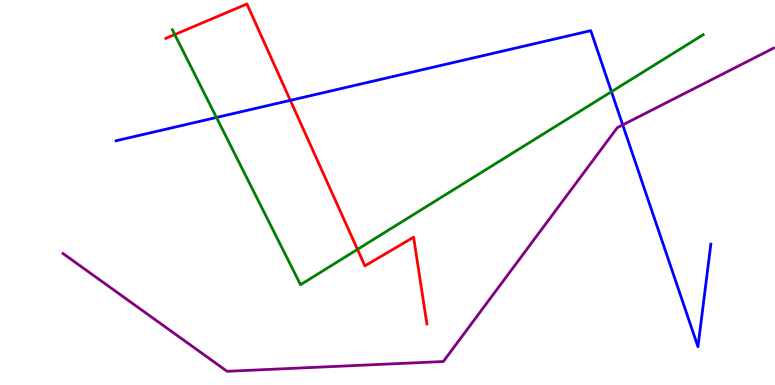[{'lines': ['blue', 'red'], 'intersections': [{'x': 3.75, 'y': 7.39}]}, {'lines': ['green', 'red'], 'intersections': [{'x': 2.26, 'y': 9.1}, {'x': 4.61, 'y': 3.52}]}, {'lines': ['purple', 'red'], 'intersections': []}, {'lines': ['blue', 'green'], 'intersections': [{'x': 2.79, 'y': 6.95}, {'x': 7.89, 'y': 7.62}]}, {'lines': ['blue', 'purple'], 'intersections': [{'x': 8.04, 'y': 6.76}]}, {'lines': ['green', 'purple'], 'intersections': []}]